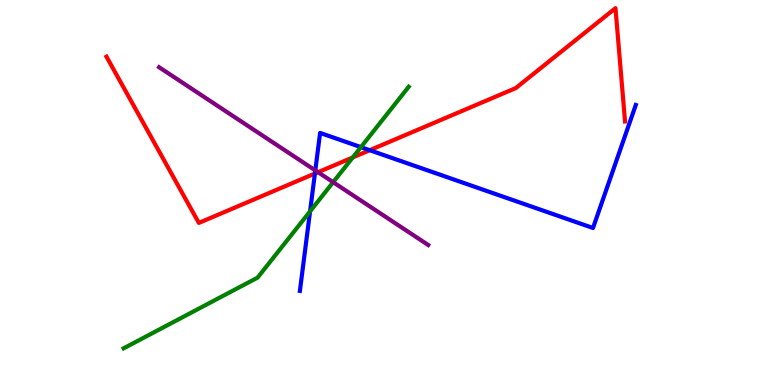[{'lines': ['blue', 'red'], 'intersections': [{'x': 4.06, 'y': 5.49}, {'x': 4.77, 'y': 6.1}]}, {'lines': ['green', 'red'], 'intersections': [{'x': 4.55, 'y': 5.91}]}, {'lines': ['purple', 'red'], 'intersections': [{'x': 4.1, 'y': 5.53}]}, {'lines': ['blue', 'green'], 'intersections': [{'x': 4.0, 'y': 4.51}, {'x': 4.66, 'y': 6.18}]}, {'lines': ['blue', 'purple'], 'intersections': [{'x': 4.07, 'y': 5.57}]}, {'lines': ['green', 'purple'], 'intersections': [{'x': 4.3, 'y': 5.27}]}]